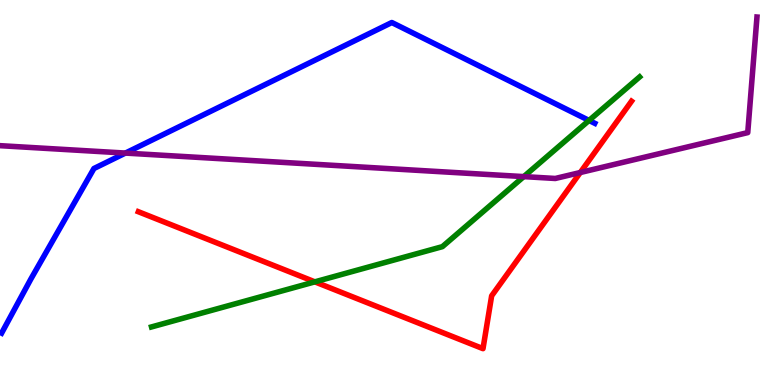[{'lines': ['blue', 'red'], 'intersections': []}, {'lines': ['green', 'red'], 'intersections': [{'x': 4.06, 'y': 2.68}]}, {'lines': ['purple', 'red'], 'intersections': [{'x': 7.49, 'y': 5.52}]}, {'lines': ['blue', 'green'], 'intersections': [{'x': 7.6, 'y': 6.87}]}, {'lines': ['blue', 'purple'], 'intersections': [{'x': 1.62, 'y': 6.02}]}, {'lines': ['green', 'purple'], 'intersections': [{'x': 6.76, 'y': 5.41}]}]